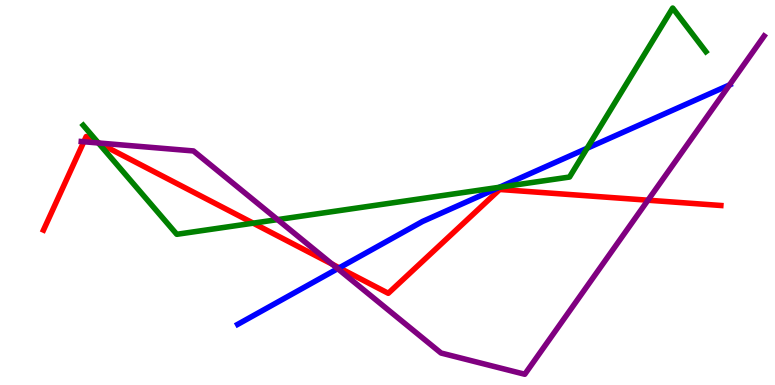[{'lines': ['blue', 'red'], 'intersections': [{'x': 4.38, 'y': 3.04}]}, {'lines': ['green', 'red'], 'intersections': [{'x': 1.27, 'y': 6.29}, {'x': 3.27, 'y': 4.2}]}, {'lines': ['purple', 'red'], 'intersections': [{'x': 1.08, 'y': 6.32}, {'x': 1.27, 'y': 6.29}, {'x': 4.29, 'y': 3.14}, {'x': 8.36, 'y': 4.8}]}, {'lines': ['blue', 'green'], 'intersections': [{'x': 6.44, 'y': 5.14}, {'x': 7.58, 'y': 6.15}]}, {'lines': ['blue', 'purple'], 'intersections': [{'x': 4.36, 'y': 3.02}, {'x': 9.41, 'y': 7.79}]}, {'lines': ['green', 'purple'], 'intersections': [{'x': 1.27, 'y': 6.29}, {'x': 3.58, 'y': 4.3}]}]